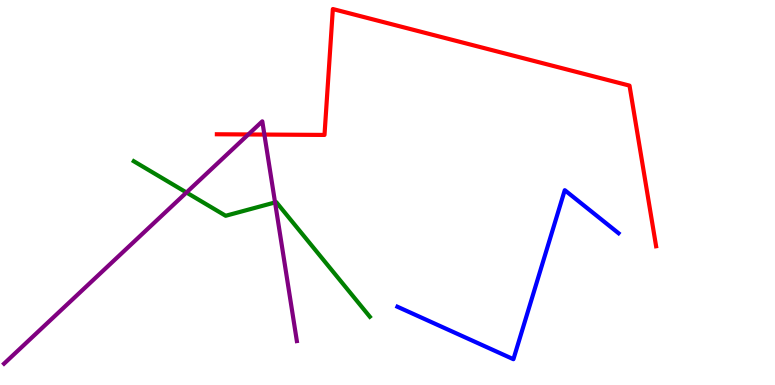[{'lines': ['blue', 'red'], 'intersections': []}, {'lines': ['green', 'red'], 'intersections': []}, {'lines': ['purple', 'red'], 'intersections': [{'x': 3.2, 'y': 6.51}, {'x': 3.41, 'y': 6.5}]}, {'lines': ['blue', 'green'], 'intersections': []}, {'lines': ['blue', 'purple'], 'intersections': []}, {'lines': ['green', 'purple'], 'intersections': [{'x': 2.41, 'y': 5.0}, {'x': 3.55, 'y': 4.74}]}]